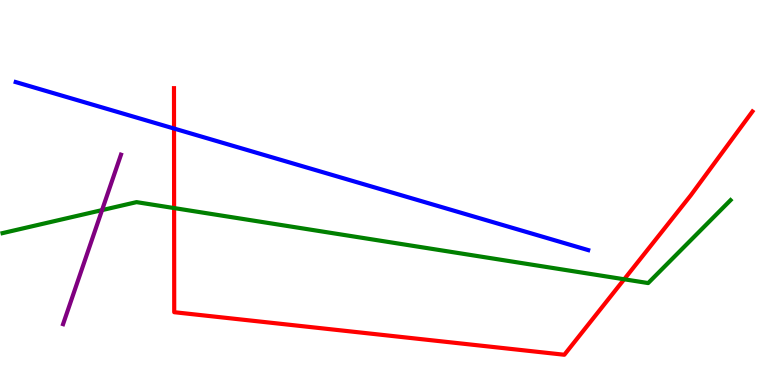[{'lines': ['blue', 'red'], 'intersections': [{'x': 2.25, 'y': 6.66}]}, {'lines': ['green', 'red'], 'intersections': [{'x': 2.25, 'y': 4.6}, {'x': 8.05, 'y': 2.75}]}, {'lines': ['purple', 'red'], 'intersections': []}, {'lines': ['blue', 'green'], 'intersections': []}, {'lines': ['blue', 'purple'], 'intersections': []}, {'lines': ['green', 'purple'], 'intersections': [{'x': 1.32, 'y': 4.54}]}]